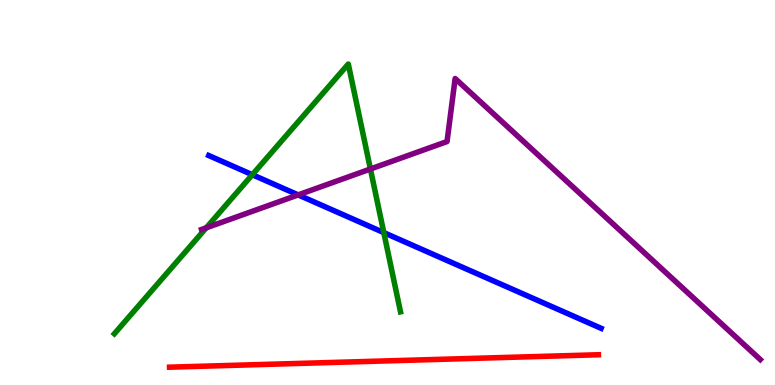[{'lines': ['blue', 'red'], 'intersections': []}, {'lines': ['green', 'red'], 'intersections': []}, {'lines': ['purple', 'red'], 'intersections': []}, {'lines': ['blue', 'green'], 'intersections': [{'x': 3.26, 'y': 5.46}, {'x': 4.95, 'y': 3.96}]}, {'lines': ['blue', 'purple'], 'intersections': [{'x': 3.85, 'y': 4.94}]}, {'lines': ['green', 'purple'], 'intersections': [{'x': 2.66, 'y': 4.08}, {'x': 4.78, 'y': 5.61}]}]